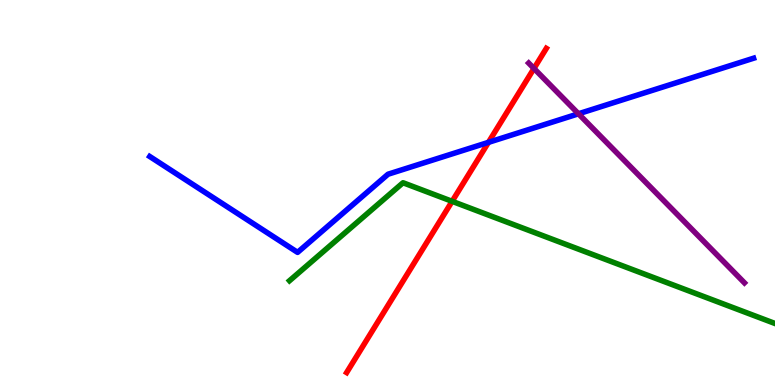[{'lines': ['blue', 'red'], 'intersections': [{'x': 6.3, 'y': 6.3}]}, {'lines': ['green', 'red'], 'intersections': [{'x': 5.83, 'y': 4.77}]}, {'lines': ['purple', 'red'], 'intersections': [{'x': 6.89, 'y': 8.22}]}, {'lines': ['blue', 'green'], 'intersections': []}, {'lines': ['blue', 'purple'], 'intersections': [{'x': 7.46, 'y': 7.04}]}, {'lines': ['green', 'purple'], 'intersections': []}]